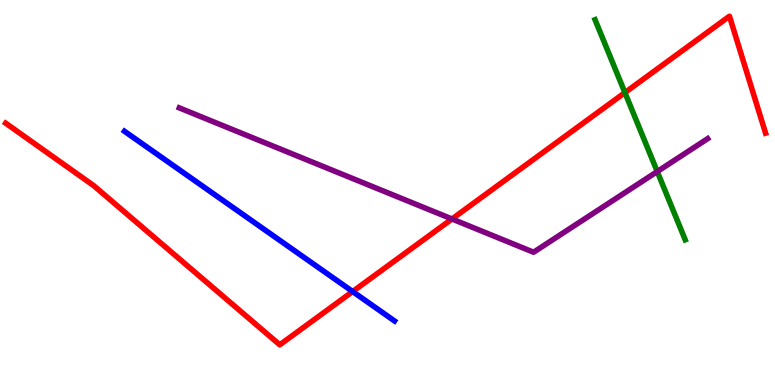[{'lines': ['blue', 'red'], 'intersections': [{'x': 4.55, 'y': 2.43}]}, {'lines': ['green', 'red'], 'intersections': [{'x': 8.06, 'y': 7.59}]}, {'lines': ['purple', 'red'], 'intersections': [{'x': 5.83, 'y': 4.31}]}, {'lines': ['blue', 'green'], 'intersections': []}, {'lines': ['blue', 'purple'], 'intersections': []}, {'lines': ['green', 'purple'], 'intersections': [{'x': 8.48, 'y': 5.54}]}]